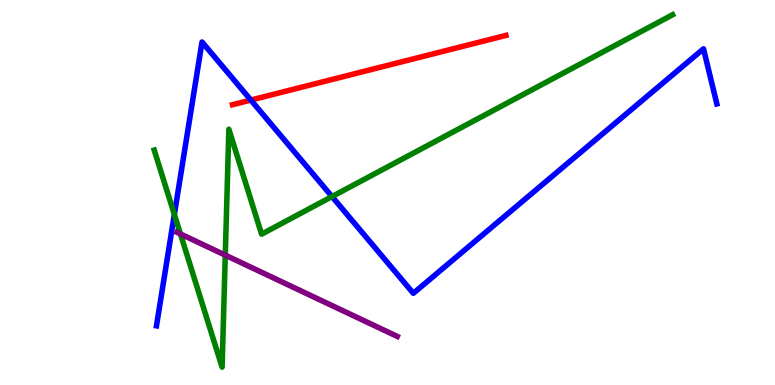[{'lines': ['blue', 'red'], 'intersections': [{'x': 3.24, 'y': 7.4}]}, {'lines': ['green', 'red'], 'intersections': []}, {'lines': ['purple', 'red'], 'intersections': []}, {'lines': ['blue', 'green'], 'intersections': [{'x': 2.25, 'y': 4.43}, {'x': 4.28, 'y': 4.89}]}, {'lines': ['blue', 'purple'], 'intersections': []}, {'lines': ['green', 'purple'], 'intersections': [{'x': 2.33, 'y': 3.92}, {'x': 2.91, 'y': 3.37}]}]